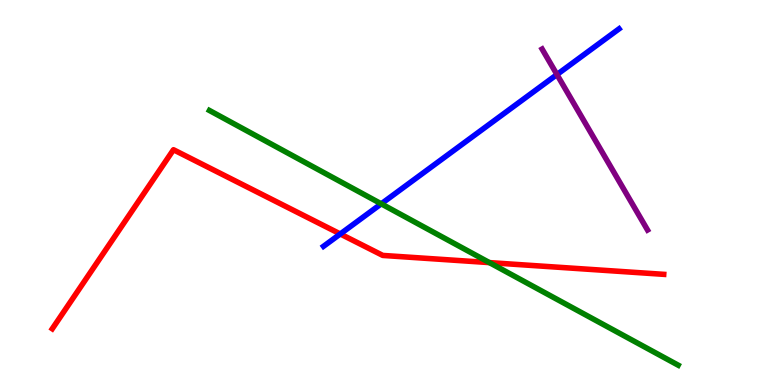[{'lines': ['blue', 'red'], 'intersections': [{'x': 4.39, 'y': 3.92}]}, {'lines': ['green', 'red'], 'intersections': [{'x': 6.32, 'y': 3.18}]}, {'lines': ['purple', 'red'], 'intersections': []}, {'lines': ['blue', 'green'], 'intersections': [{'x': 4.92, 'y': 4.71}]}, {'lines': ['blue', 'purple'], 'intersections': [{'x': 7.19, 'y': 8.06}]}, {'lines': ['green', 'purple'], 'intersections': []}]